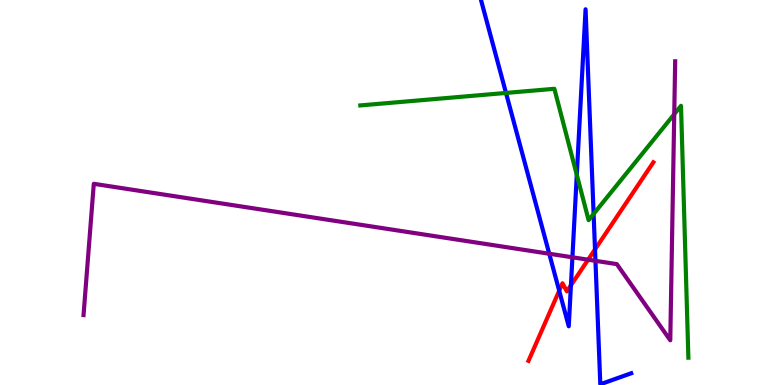[{'lines': ['blue', 'red'], 'intersections': [{'x': 7.22, 'y': 2.45}, {'x': 7.37, 'y': 2.59}, {'x': 7.68, 'y': 3.52}]}, {'lines': ['green', 'red'], 'intersections': []}, {'lines': ['purple', 'red'], 'intersections': [{'x': 7.59, 'y': 3.25}]}, {'lines': ['blue', 'green'], 'intersections': [{'x': 6.53, 'y': 7.59}, {'x': 7.44, 'y': 5.46}, {'x': 7.66, 'y': 4.44}]}, {'lines': ['blue', 'purple'], 'intersections': [{'x': 7.09, 'y': 3.41}, {'x': 7.39, 'y': 3.32}, {'x': 7.68, 'y': 3.23}]}, {'lines': ['green', 'purple'], 'intersections': [{'x': 8.7, 'y': 7.03}]}]